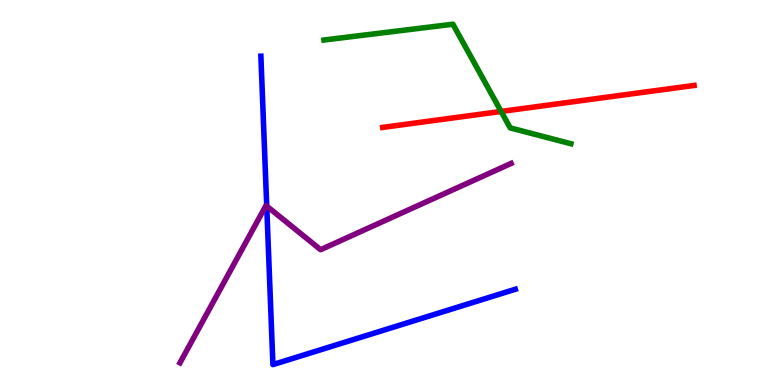[{'lines': ['blue', 'red'], 'intersections': []}, {'lines': ['green', 'red'], 'intersections': [{'x': 6.47, 'y': 7.11}]}, {'lines': ['purple', 'red'], 'intersections': []}, {'lines': ['blue', 'green'], 'intersections': []}, {'lines': ['blue', 'purple'], 'intersections': [{'x': 3.44, 'y': 4.65}]}, {'lines': ['green', 'purple'], 'intersections': []}]